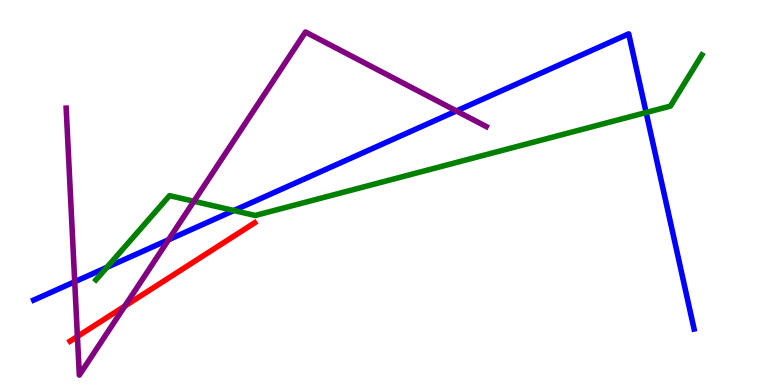[{'lines': ['blue', 'red'], 'intersections': []}, {'lines': ['green', 'red'], 'intersections': []}, {'lines': ['purple', 'red'], 'intersections': [{'x': 0.999, 'y': 1.26}, {'x': 1.61, 'y': 2.05}]}, {'lines': ['blue', 'green'], 'intersections': [{'x': 1.38, 'y': 3.06}, {'x': 3.02, 'y': 4.53}, {'x': 8.34, 'y': 7.08}]}, {'lines': ['blue', 'purple'], 'intersections': [{'x': 0.964, 'y': 2.68}, {'x': 2.17, 'y': 3.77}, {'x': 5.89, 'y': 7.12}]}, {'lines': ['green', 'purple'], 'intersections': [{'x': 2.5, 'y': 4.77}]}]